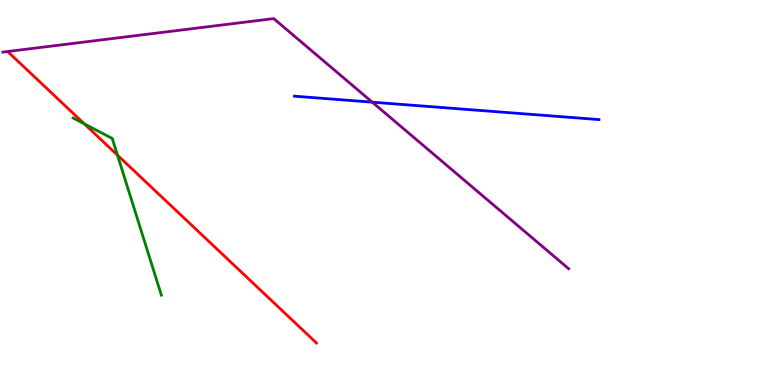[{'lines': ['blue', 'red'], 'intersections': []}, {'lines': ['green', 'red'], 'intersections': [{'x': 1.09, 'y': 6.78}, {'x': 1.52, 'y': 5.97}]}, {'lines': ['purple', 'red'], 'intersections': []}, {'lines': ['blue', 'green'], 'intersections': []}, {'lines': ['blue', 'purple'], 'intersections': [{'x': 4.8, 'y': 7.35}]}, {'lines': ['green', 'purple'], 'intersections': []}]